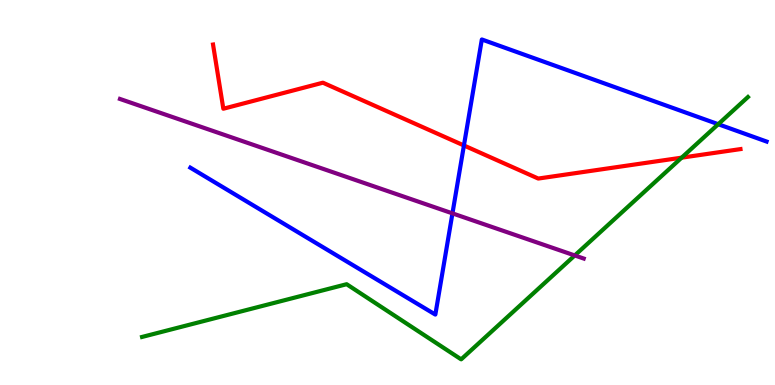[{'lines': ['blue', 'red'], 'intersections': [{'x': 5.99, 'y': 6.22}]}, {'lines': ['green', 'red'], 'intersections': [{'x': 8.8, 'y': 5.9}]}, {'lines': ['purple', 'red'], 'intersections': []}, {'lines': ['blue', 'green'], 'intersections': [{'x': 9.27, 'y': 6.77}]}, {'lines': ['blue', 'purple'], 'intersections': [{'x': 5.84, 'y': 4.46}]}, {'lines': ['green', 'purple'], 'intersections': [{'x': 7.42, 'y': 3.36}]}]